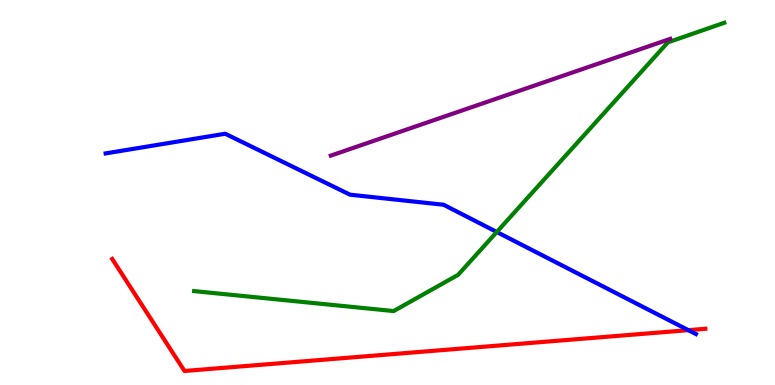[{'lines': ['blue', 'red'], 'intersections': [{'x': 8.88, 'y': 1.42}]}, {'lines': ['green', 'red'], 'intersections': []}, {'lines': ['purple', 'red'], 'intersections': []}, {'lines': ['blue', 'green'], 'intersections': [{'x': 6.41, 'y': 3.97}]}, {'lines': ['blue', 'purple'], 'intersections': []}, {'lines': ['green', 'purple'], 'intersections': []}]